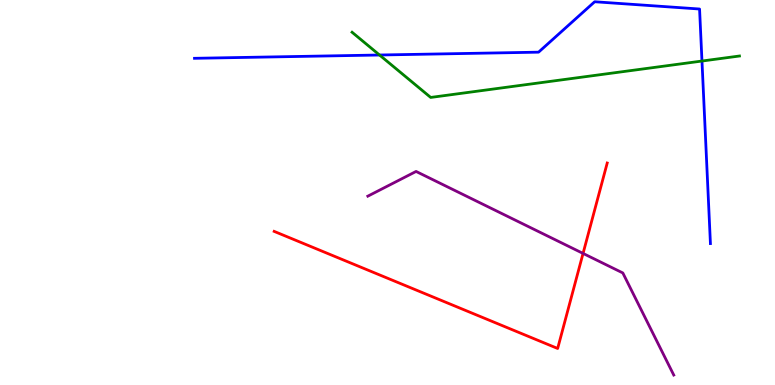[{'lines': ['blue', 'red'], 'intersections': []}, {'lines': ['green', 'red'], 'intersections': []}, {'lines': ['purple', 'red'], 'intersections': [{'x': 7.52, 'y': 3.42}]}, {'lines': ['blue', 'green'], 'intersections': [{'x': 4.9, 'y': 8.57}, {'x': 9.06, 'y': 8.41}]}, {'lines': ['blue', 'purple'], 'intersections': []}, {'lines': ['green', 'purple'], 'intersections': []}]